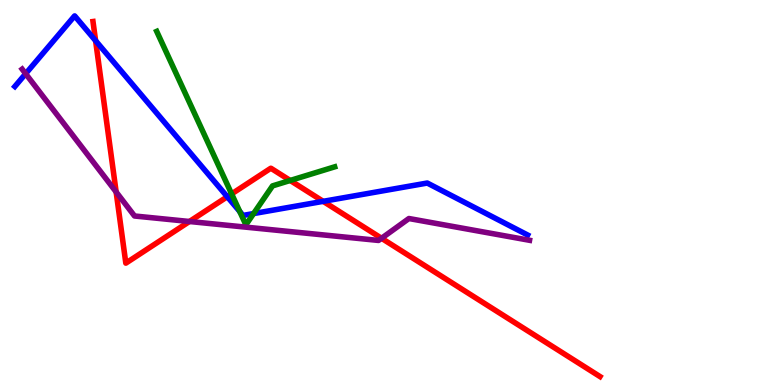[{'lines': ['blue', 'red'], 'intersections': [{'x': 1.23, 'y': 8.94}, {'x': 2.93, 'y': 4.89}, {'x': 4.17, 'y': 4.77}]}, {'lines': ['green', 'red'], 'intersections': [{'x': 2.99, 'y': 4.96}, {'x': 3.74, 'y': 5.31}]}, {'lines': ['purple', 'red'], 'intersections': [{'x': 1.5, 'y': 5.01}, {'x': 2.44, 'y': 4.25}, {'x': 4.92, 'y': 3.81}]}, {'lines': ['blue', 'green'], 'intersections': [{'x': 3.09, 'y': 4.51}, {'x': 3.27, 'y': 4.45}]}, {'lines': ['blue', 'purple'], 'intersections': [{'x': 0.331, 'y': 8.09}]}, {'lines': ['green', 'purple'], 'intersections': []}]